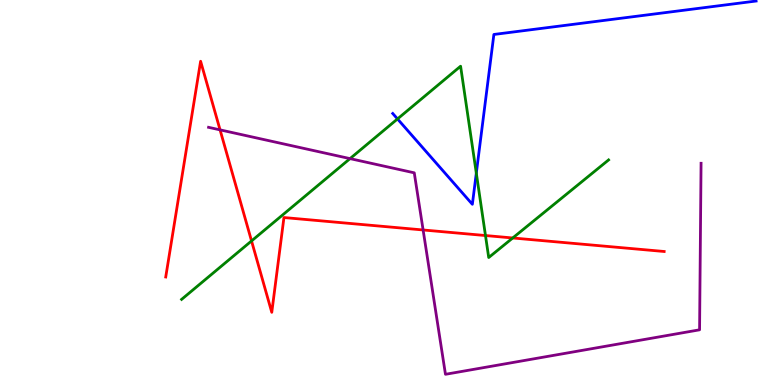[{'lines': ['blue', 'red'], 'intersections': []}, {'lines': ['green', 'red'], 'intersections': [{'x': 3.25, 'y': 3.74}, {'x': 6.26, 'y': 3.88}, {'x': 6.62, 'y': 3.82}]}, {'lines': ['purple', 'red'], 'intersections': [{'x': 2.84, 'y': 6.63}, {'x': 5.46, 'y': 4.03}]}, {'lines': ['blue', 'green'], 'intersections': [{'x': 5.13, 'y': 6.91}, {'x': 6.15, 'y': 5.5}]}, {'lines': ['blue', 'purple'], 'intersections': []}, {'lines': ['green', 'purple'], 'intersections': [{'x': 4.52, 'y': 5.88}]}]